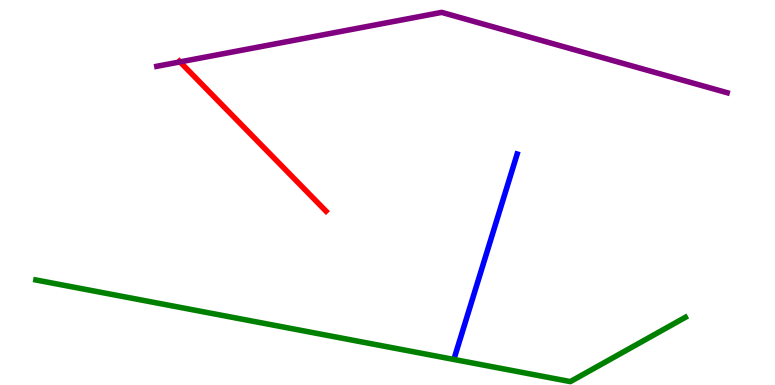[{'lines': ['blue', 'red'], 'intersections': []}, {'lines': ['green', 'red'], 'intersections': []}, {'lines': ['purple', 'red'], 'intersections': [{'x': 2.32, 'y': 8.39}]}, {'lines': ['blue', 'green'], 'intersections': []}, {'lines': ['blue', 'purple'], 'intersections': []}, {'lines': ['green', 'purple'], 'intersections': []}]